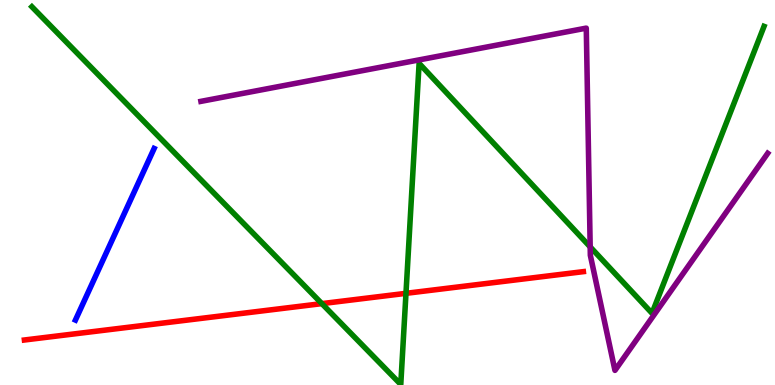[{'lines': ['blue', 'red'], 'intersections': []}, {'lines': ['green', 'red'], 'intersections': [{'x': 4.15, 'y': 2.11}, {'x': 5.24, 'y': 2.38}]}, {'lines': ['purple', 'red'], 'intersections': []}, {'lines': ['blue', 'green'], 'intersections': []}, {'lines': ['blue', 'purple'], 'intersections': []}, {'lines': ['green', 'purple'], 'intersections': [{'x': 7.62, 'y': 3.59}]}]